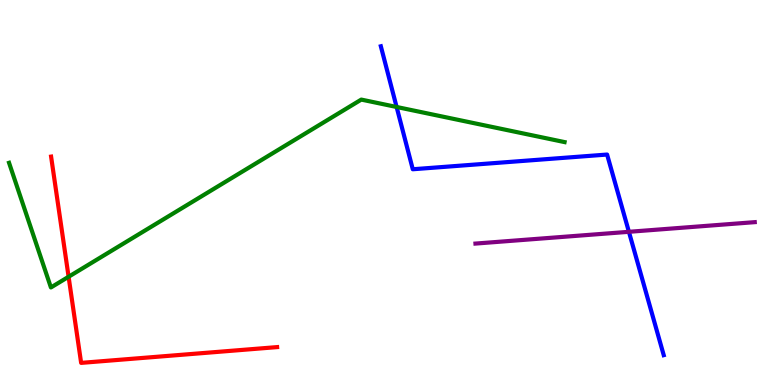[{'lines': ['blue', 'red'], 'intersections': []}, {'lines': ['green', 'red'], 'intersections': [{'x': 0.885, 'y': 2.81}]}, {'lines': ['purple', 'red'], 'intersections': []}, {'lines': ['blue', 'green'], 'intersections': [{'x': 5.12, 'y': 7.22}]}, {'lines': ['blue', 'purple'], 'intersections': [{'x': 8.11, 'y': 3.98}]}, {'lines': ['green', 'purple'], 'intersections': []}]